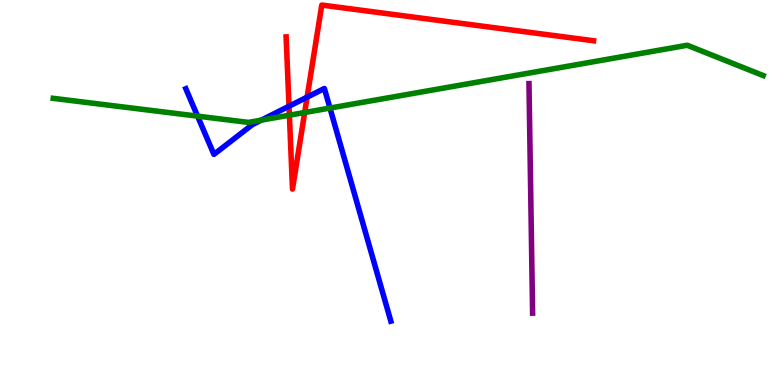[{'lines': ['blue', 'red'], 'intersections': [{'x': 3.73, 'y': 7.24}, {'x': 3.96, 'y': 7.48}]}, {'lines': ['green', 'red'], 'intersections': [{'x': 3.73, 'y': 7.01}, {'x': 3.93, 'y': 7.08}]}, {'lines': ['purple', 'red'], 'intersections': []}, {'lines': ['blue', 'green'], 'intersections': [{'x': 2.55, 'y': 6.98}, {'x': 3.37, 'y': 6.88}, {'x': 4.26, 'y': 7.19}]}, {'lines': ['blue', 'purple'], 'intersections': []}, {'lines': ['green', 'purple'], 'intersections': []}]